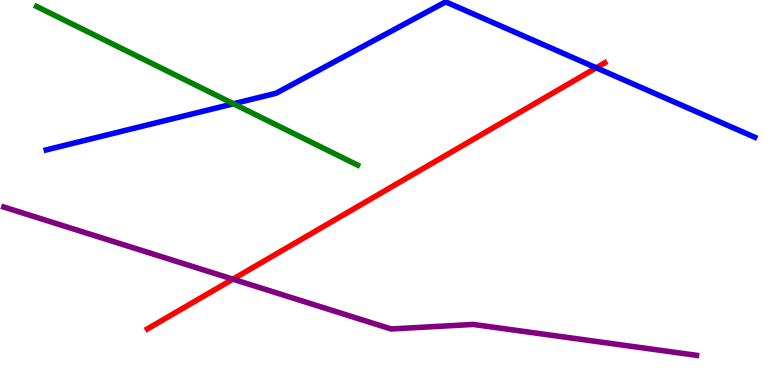[{'lines': ['blue', 'red'], 'intersections': [{'x': 7.69, 'y': 8.24}]}, {'lines': ['green', 'red'], 'intersections': []}, {'lines': ['purple', 'red'], 'intersections': [{'x': 3.01, 'y': 2.75}]}, {'lines': ['blue', 'green'], 'intersections': [{'x': 3.01, 'y': 7.31}]}, {'lines': ['blue', 'purple'], 'intersections': []}, {'lines': ['green', 'purple'], 'intersections': []}]